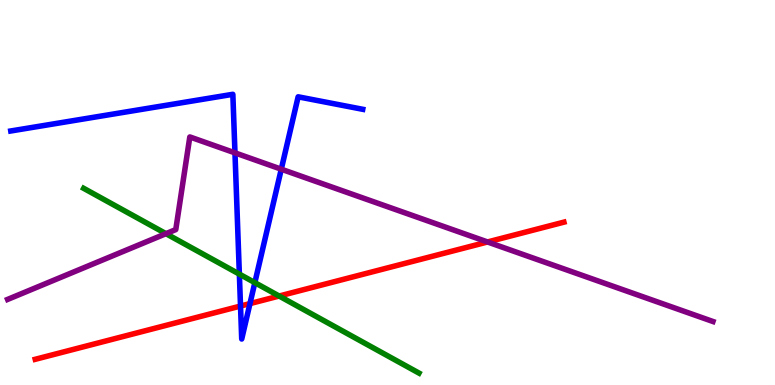[{'lines': ['blue', 'red'], 'intersections': [{'x': 3.1, 'y': 2.05}, {'x': 3.23, 'y': 2.11}]}, {'lines': ['green', 'red'], 'intersections': [{'x': 3.6, 'y': 2.31}]}, {'lines': ['purple', 'red'], 'intersections': [{'x': 6.29, 'y': 3.72}]}, {'lines': ['blue', 'green'], 'intersections': [{'x': 3.09, 'y': 2.88}, {'x': 3.29, 'y': 2.66}]}, {'lines': ['blue', 'purple'], 'intersections': [{'x': 3.03, 'y': 6.03}, {'x': 3.63, 'y': 5.61}]}, {'lines': ['green', 'purple'], 'intersections': [{'x': 2.14, 'y': 3.93}]}]